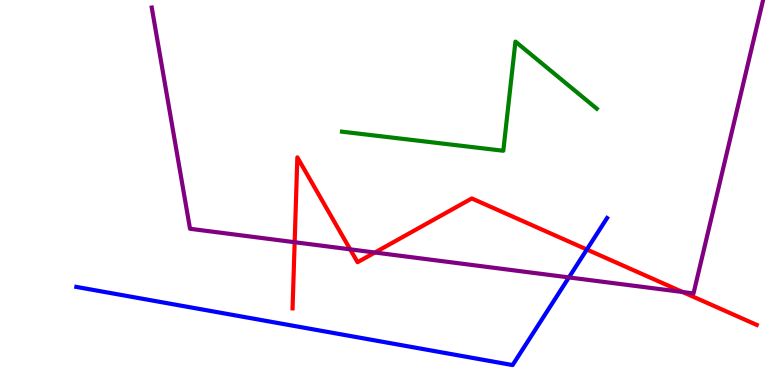[{'lines': ['blue', 'red'], 'intersections': [{'x': 7.57, 'y': 3.52}]}, {'lines': ['green', 'red'], 'intersections': []}, {'lines': ['purple', 'red'], 'intersections': [{'x': 3.8, 'y': 3.71}, {'x': 4.52, 'y': 3.52}, {'x': 4.84, 'y': 3.44}, {'x': 8.81, 'y': 2.42}]}, {'lines': ['blue', 'green'], 'intersections': []}, {'lines': ['blue', 'purple'], 'intersections': [{'x': 7.34, 'y': 2.79}]}, {'lines': ['green', 'purple'], 'intersections': []}]